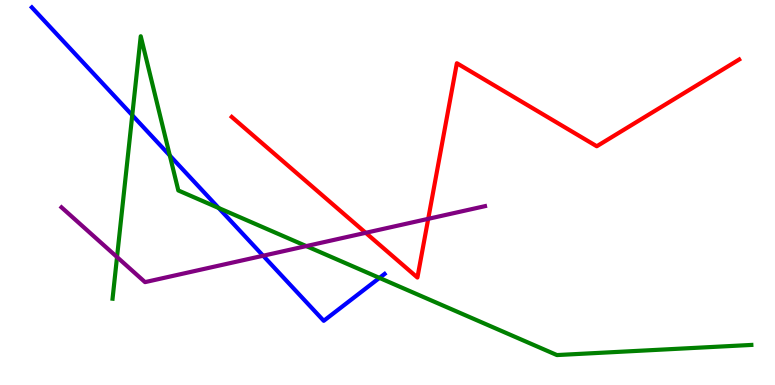[{'lines': ['blue', 'red'], 'intersections': []}, {'lines': ['green', 'red'], 'intersections': []}, {'lines': ['purple', 'red'], 'intersections': [{'x': 4.72, 'y': 3.95}, {'x': 5.53, 'y': 4.32}]}, {'lines': ['blue', 'green'], 'intersections': [{'x': 1.71, 'y': 7.01}, {'x': 2.19, 'y': 5.96}, {'x': 2.82, 'y': 4.6}, {'x': 4.9, 'y': 2.78}]}, {'lines': ['blue', 'purple'], 'intersections': [{'x': 3.4, 'y': 3.36}]}, {'lines': ['green', 'purple'], 'intersections': [{'x': 1.51, 'y': 3.32}, {'x': 3.95, 'y': 3.61}]}]